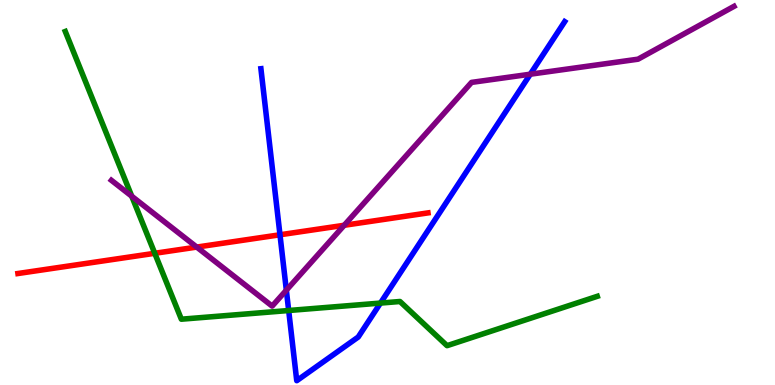[{'lines': ['blue', 'red'], 'intersections': [{'x': 3.61, 'y': 3.9}]}, {'lines': ['green', 'red'], 'intersections': [{'x': 2.0, 'y': 3.42}]}, {'lines': ['purple', 'red'], 'intersections': [{'x': 2.54, 'y': 3.58}, {'x': 4.44, 'y': 4.15}]}, {'lines': ['blue', 'green'], 'intersections': [{'x': 3.72, 'y': 1.93}, {'x': 4.91, 'y': 2.13}]}, {'lines': ['blue', 'purple'], 'intersections': [{'x': 3.69, 'y': 2.46}, {'x': 6.84, 'y': 8.07}]}, {'lines': ['green', 'purple'], 'intersections': [{'x': 1.7, 'y': 4.9}]}]